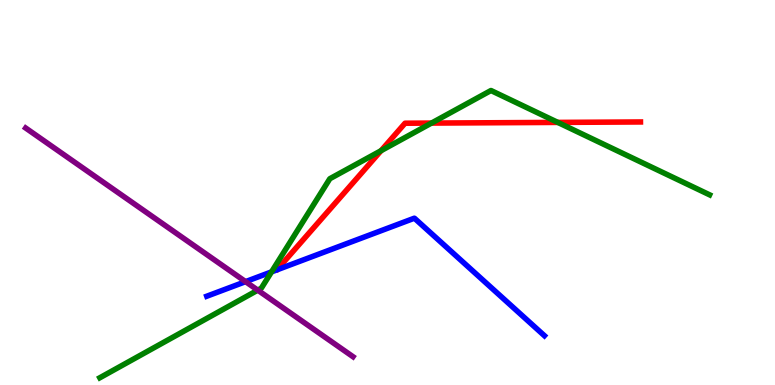[{'lines': ['blue', 'red'], 'intersections': []}, {'lines': ['green', 'red'], 'intersections': [{'x': 4.92, 'y': 6.09}, {'x': 5.57, 'y': 6.8}, {'x': 7.2, 'y': 6.82}]}, {'lines': ['purple', 'red'], 'intersections': []}, {'lines': ['blue', 'green'], 'intersections': [{'x': 3.5, 'y': 2.94}]}, {'lines': ['blue', 'purple'], 'intersections': [{'x': 3.17, 'y': 2.68}]}, {'lines': ['green', 'purple'], 'intersections': [{'x': 3.33, 'y': 2.46}]}]